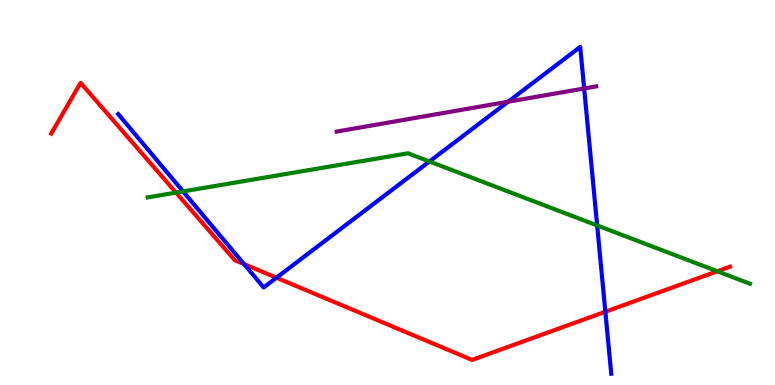[{'lines': ['blue', 'red'], 'intersections': [{'x': 3.15, 'y': 3.14}, {'x': 3.57, 'y': 2.79}, {'x': 7.81, 'y': 1.9}]}, {'lines': ['green', 'red'], 'intersections': [{'x': 2.27, 'y': 5.0}, {'x': 9.26, 'y': 2.95}]}, {'lines': ['purple', 'red'], 'intersections': []}, {'lines': ['blue', 'green'], 'intersections': [{'x': 2.36, 'y': 5.03}, {'x': 5.54, 'y': 5.81}, {'x': 7.71, 'y': 4.14}]}, {'lines': ['blue', 'purple'], 'intersections': [{'x': 6.56, 'y': 7.36}, {'x': 7.54, 'y': 7.7}]}, {'lines': ['green', 'purple'], 'intersections': []}]